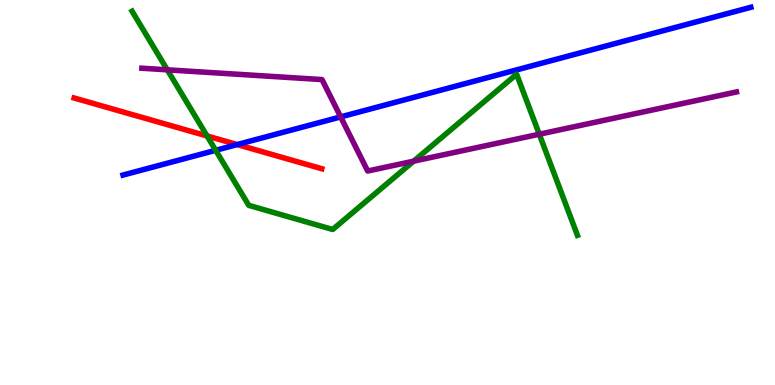[{'lines': ['blue', 'red'], 'intersections': [{'x': 3.06, 'y': 6.25}]}, {'lines': ['green', 'red'], 'intersections': [{'x': 2.67, 'y': 6.47}]}, {'lines': ['purple', 'red'], 'intersections': []}, {'lines': ['blue', 'green'], 'intersections': [{'x': 2.78, 'y': 6.1}]}, {'lines': ['blue', 'purple'], 'intersections': [{'x': 4.4, 'y': 6.96}]}, {'lines': ['green', 'purple'], 'intersections': [{'x': 2.16, 'y': 8.19}, {'x': 5.34, 'y': 5.81}, {'x': 6.96, 'y': 6.51}]}]